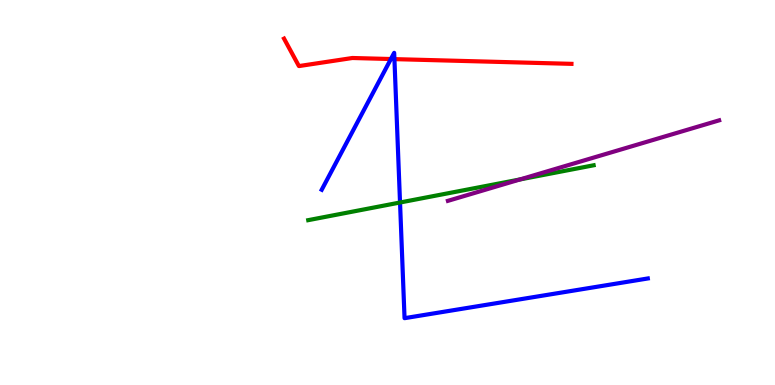[{'lines': ['blue', 'red'], 'intersections': [{'x': 5.04, 'y': 8.47}, {'x': 5.09, 'y': 8.46}]}, {'lines': ['green', 'red'], 'intersections': []}, {'lines': ['purple', 'red'], 'intersections': []}, {'lines': ['blue', 'green'], 'intersections': [{'x': 5.16, 'y': 4.74}]}, {'lines': ['blue', 'purple'], 'intersections': []}, {'lines': ['green', 'purple'], 'intersections': [{'x': 6.71, 'y': 5.34}]}]